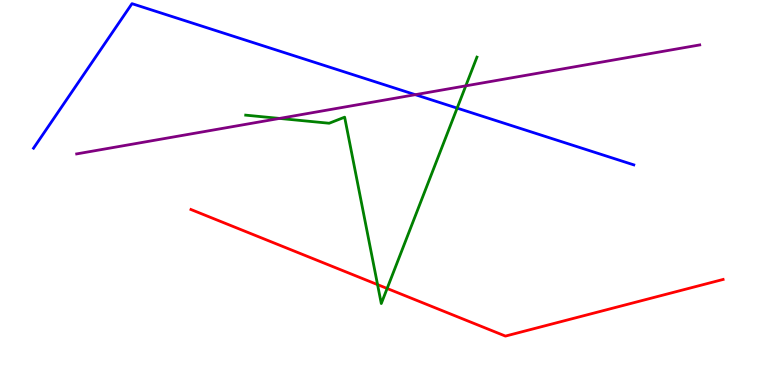[{'lines': ['blue', 'red'], 'intersections': []}, {'lines': ['green', 'red'], 'intersections': [{'x': 4.87, 'y': 2.61}, {'x': 5.0, 'y': 2.51}]}, {'lines': ['purple', 'red'], 'intersections': []}, {'lines': ['blue', 'green'], 'intersections': [{'x': 5.9, 'y': 7.19}]}, {'lines': ['blue', 'purple'], 'intersections': [{'x': 5.36, 'y': 7.54}]}, {'lines': ['green', 'purple'], 'intersections': [{'x': 3.61, 'y': 6.92}, {'x': 6.01, 'y': 7.77}]}]